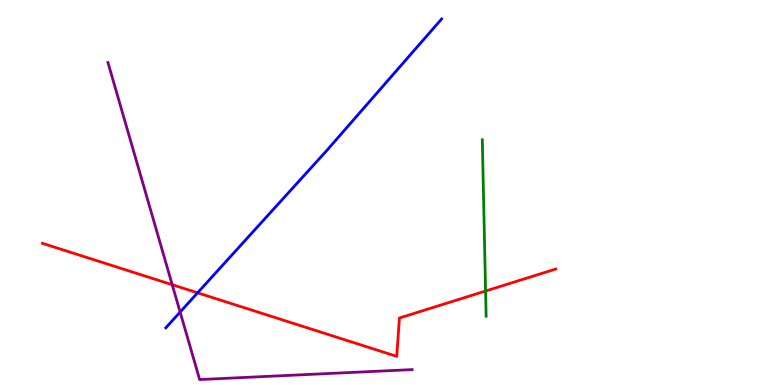[{'lines': ['blue', 'red'], 'intersections': [{'x': 2.55, 'y': 2.39}]}, {'lines': ['green', 'red'], 'intersections': [{'x': 6.27, 'y': 2.44}]}, {'lines': ['purple', 'red'], 'intersections': [{'x': 2.22, 'y': 2.6}]}, {'lines': ['blue', 'green'], 'intersections': []}, {'lines': ['blue', 'purple'], 'intersections': [{'x': 2.32, 'y': 1.89}]}, {'lines': ['green', 'purple'], 'intersections': []}]